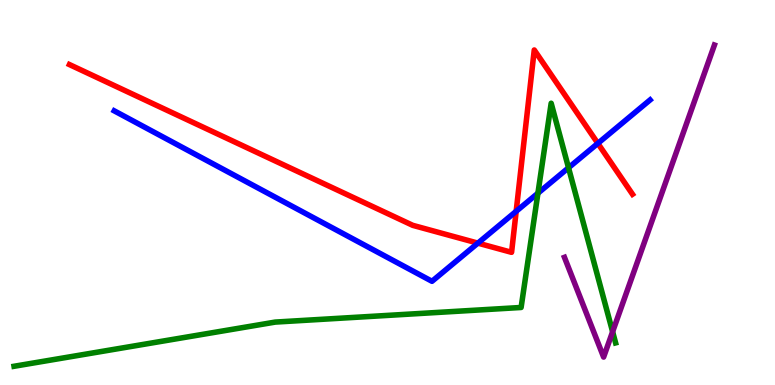[{'lines': ['blue', 'red'], 'intersections': [{'x': 6.17, 'y': 3.68}, {'x': 6.66, 'y': 4.51}, {'x': 7.71, 'y': 6.28}]}, {'lines': ['green', 'red'], 'intersections': []}, {'lines': ['purple', 'red'], 'intersections': []}, {'lines': ['blue', 'green'], 'intersections': [{'x': 6.94, 'y': 4.98}, {'x': 7.34, 'y': 5.64}]}, {'lines': ['blue', 'purple'], 'intersections': []}, {'lines': ['green', 'purple'], 'intersections': [{'x': 7.9, 'y': 1.38}]}]